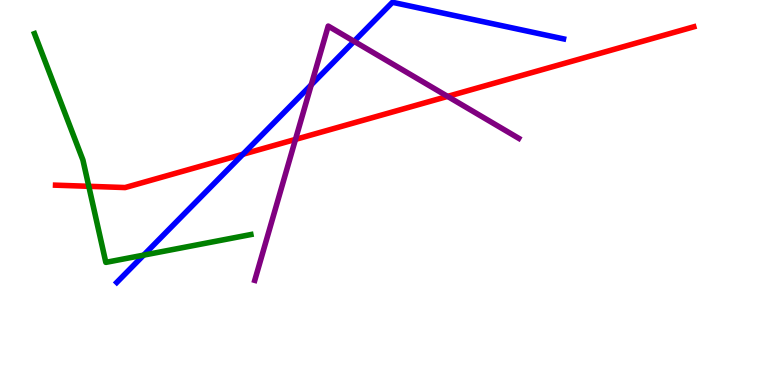[{'lines': ['blue', 'red'], 'intersections': [{'x': 3.13, 'y': 5.99}]}, {'lines': ['green', 'red'], 'intersections': [{'x': 1.15, 'y': 5.16}]}, {'lines': ['purple', 'red'], 'intersections': [{'x': 3.81, 'y': 6.38}, {'x': 5.78, 'y': 7.5}]}, {'lines': ['blue', 'green'], 'intersections': [{'x': 1.85, 'y': 3.37}]}, {'lines': ['blue', 'purple'], 'intersections': [{'x': 4.02, 'y': 7.8}, {'x': 4.57, 'y': 8.93}]}, {'lines': ['green', 'purple'], 'intersections': []}]